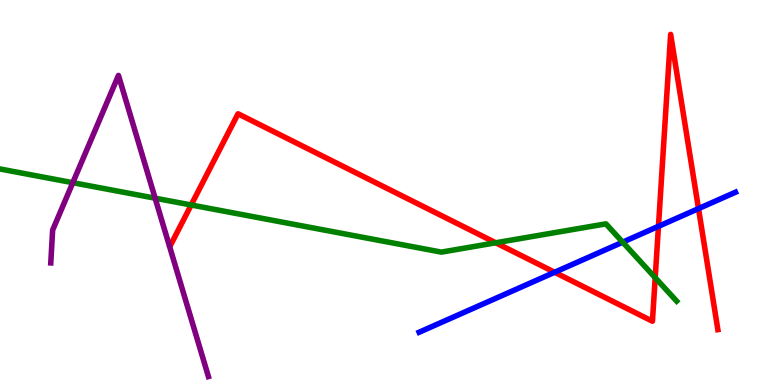[{'lines': ['blue', 'red'], 'intersections': [{'x': 7.16, 'y': 2.93}, {'x': 8.5, 'y': 4.12}, {'x': 9.01, 'y': 4.58}]}, {'lines': ['green', 'red'], 'intersections': [{'x': 2.47, 'y': 4.68}, {'x': 6.4, 'y': 3.69}, {'x': 8.45, 'y': 2.79}]}, {'lines': ['purple', 'red'], 'intersections': []}, {'lines': ['blue', 'green'], 'intersections': [{'x': 8.03, 'y': 3.71}]}, {'lines': ['blue', 'purple'], 'intersections': []}, {'lines': ['green', 'purple'], 'intersections': [{'x': 0.94, 'y': 5.25}, {'x': 2.0, 'y': 4.85}]}]